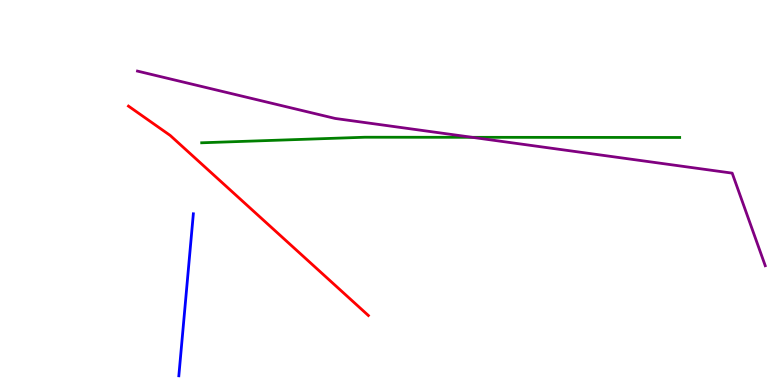[{'lines': ['blue', 'red'], 'intersections': []}, {'lines': ['green', 'red'], 'intersections': []}, {'lines': ['purple', 'red'], 'intersections': []}, {'lines': ['blue', 'green'], 'intersections': []}, {'lines': ['blue', 'purple'], 'intersections': []}, {'lines': ['green', 'purple'], 'intersections': [{'x': 6.09, 'y': 6.43}]}]